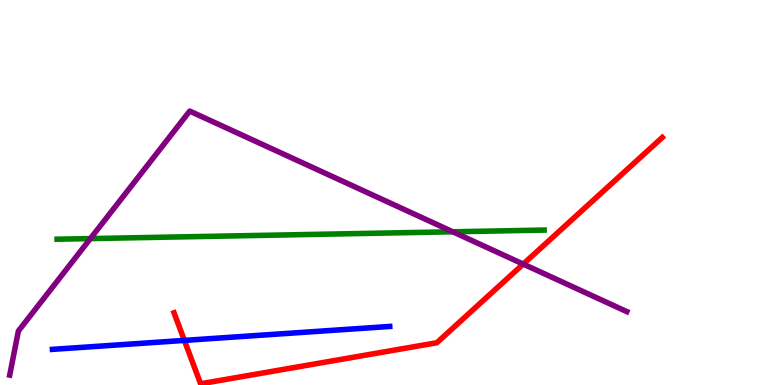[{'lines': ['blue', 'red'], 'intersections': [{'x': 2.38, 'y': 1.16}]}, {'lines': ['green', 'red'], 'intersections': []}, {'lines': ['purple', 'red'], 'intersections': [{'x': 6.75, 'y': 3.14}]}, {'lines': ['blue', 'green'], 'intersections': []}, {'lines': ['blue', 'purple'], 'intersections': []}, {'lines': ['green', 'purple'], 'intersections': [{'x': 1.17, 'y': 3.8}, {'x': 5.84, 'y': 3.98}]}]